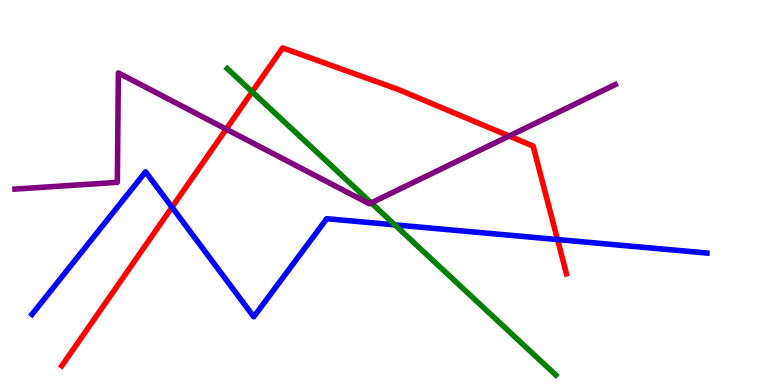[{'lines': ['blue', 'red'], 'intersections': [{'x': 2.22, 'y': 4.62}, {'x': 7.19, 'y': 3.78}]}, {'lines': ['green', 'red'], 'intersections': [{'x': 3.25, 'y': 7.62}]}, {'lines': ['purple', 'red'], 'intersections': [{'x': 2.92, 'y': 6.65}, {'x': 6.57, 'y': 6.47}]}, {'lines': ['blue', 'green'], 'intersections': [{'x': 5.09, 'y': 4.16}]}, {'lines': ['blue', 'purple'], 'intersections': []}, {'lines': ['green', 'purple'], 'intersections': [{'x': 4.79, 'y': 4.73}]}]